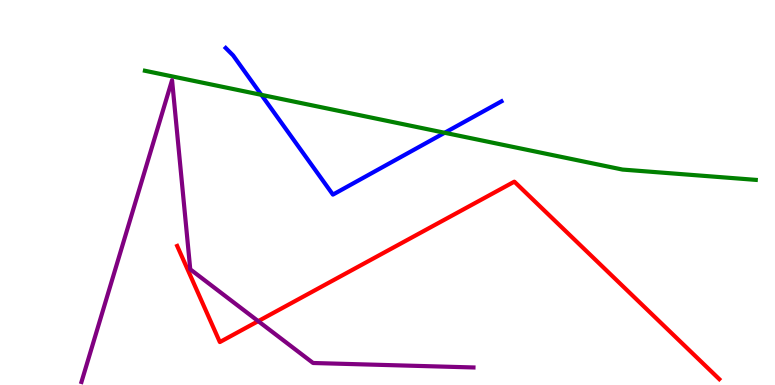[{'lines': ['blue', 'red'], 'intersections': []}, {'lines': ['green', 'red'], 'intersections': []}, {'lines': ['purple', 'red'], 'intersections': [{'x': 3.33, 'y': 1.66}]}, {'lines': ['blue', 'green'], 'intersections': [{'x': 3.37, 'y': 7.54}, {'x': 5.74, 'y': 6.55}]}, {'lines': ['blue', 'purple'], 'intersections': []}, {'lines': ['green', 'purple'], 'intersections': []}]